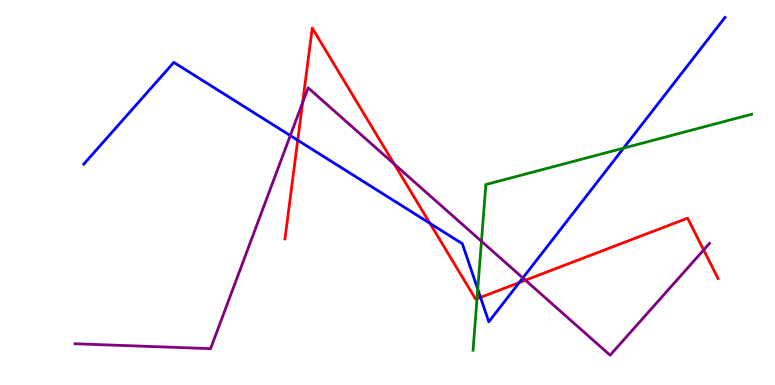[{'lines': ['blue', 'red'], 'intersections': [{'x': 3.84, 'y': 6.36}, {'x': 5.55, 'y': 4.2}, {'x': 6.2, 'y': 2.28}, {'x': 6.7, 'y': 2.66}]}, {'lines': ['green', 'red'], 'intersections': [{'x': 6.16, 'y': 2.24}]}, {'lines': ['purple', 'red'], 'intersections': [{'x': 3.9, 'y': 7.33}, {'x': 5.09, 'y': 5.74}, {'x': 6.78, 'y': 2.72}, {'x': 9.08, 'y': 3.51}]}, {'lines': ['blue', 'green'], 'intersections': [{'x': 6.16, 'y': 2.49}, {'x': 8.05, 'y': 6.15}]}, {'lines': ['blue', 'purple'], 'intersections': [{'x': 3.75, 'y': 6.48}, {'x': 6.75, 'y': 2.78}]}, {'lines': ['green', 'purple'], 'intersections': [{'x': 6.21, 'y': 3.73}]}]